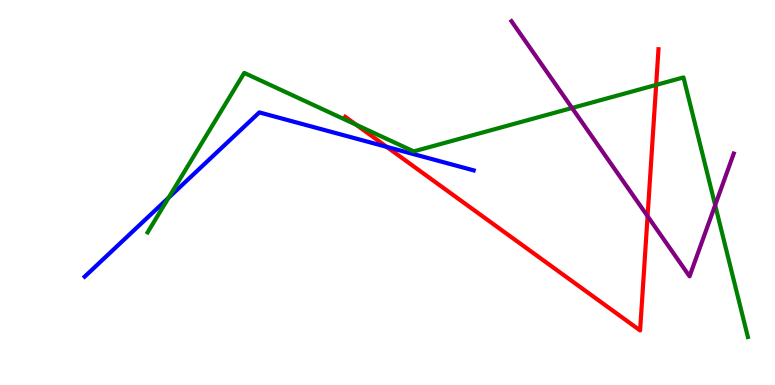[{'lines': ['blue', 'red'], 'intersections': [{'x': 4.99, 'y': 6.19}]}, {'lines': ['green', 'red'], 'intersections': [{'x': 4.6, 'y': 6.76}, {'x': 8.47, 'y': 7.79}]}, {'lines': ['purple', 'red'], 'intersections': [{'x': 8.36, 'y': 4.39}]}, {'lines': ['blue', 'green'], 'intersections': [{'x': 2.18, 'y': 4.86}]}, {'lines': ['blue', 'purple'], 'intersections': []}, {'lines': ['green', 'purple'], 'intersections': [{'x': 7.38, 'y': 7.2}, {'x': 9.23, 'y': 4.67}]}]